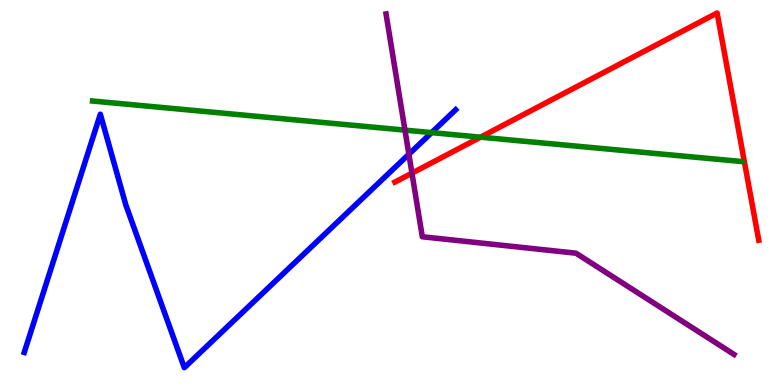[{'lines': ['blue', 'red'], 'intersections': []}, {'lines': ['green', 'red'], 'intersections': [{'x': 6.2, 'y': 6.44}]}, {'lines': ['purple', 'red'], 'intersections': [{'x': 5.32, 'y': 5.5}]}, {'lines': ['blue', 'green'], 'intersections': [{'x': 5.57, 'y': 6.56}]}, {'lines': ['blue', 'purple'], 'intersections': [{'x': 5.28, 'y': 5.99}]}, {'lines': ['green', 'purple'], 'intersections': [{'x': 5.23, 'y': 6.62}]}]